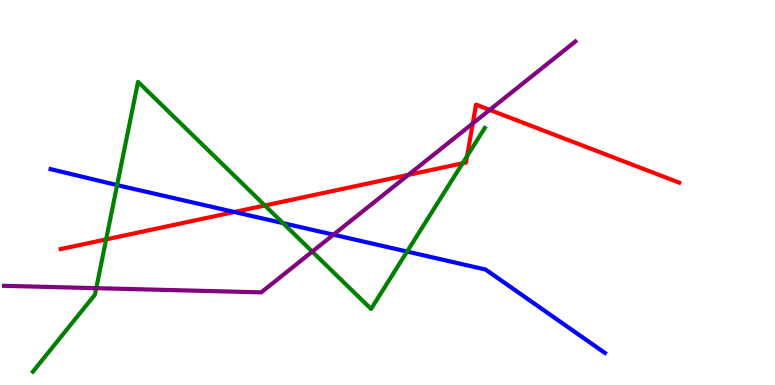[{'lines': ['blue', 'red'], 'intersections': [{'x': 3.02, 'y': 4.49}]}, {'lines': ['green', 'red'], 'intersections': [{'x': 1.37, 'y': 3.78}, {'x': 3.42, 'y': 4.66}, {'x': 5.97, 'y': 5.76}, {'x': 6.03, 'y': 5.95}]}, {'lines': ['purple', 'red'], 'intersections': [{'x': 5.27, 'y': 5.46}, {'x': 6.1, 'y': 6.79}, {'x': 6.32, 'y': 7.15}]}, {'lines': ['blue', 'green'], 'intersections': [{'x': 1.51, 'y': 5.19}, {'x': 3.65, 'y': 4.2}, {'x': 5.25, 'y': 3.47}]}, {'lines': ['blue', 'purple'], 'intersections': [{'x': 4.3, 'y': 3.9}]}, {'lines': ['green', 'purple'], 'intersections': [{'x': 1.24, 'y': 2.52}, {'x': 4.03, 'y': 3.46}]}]